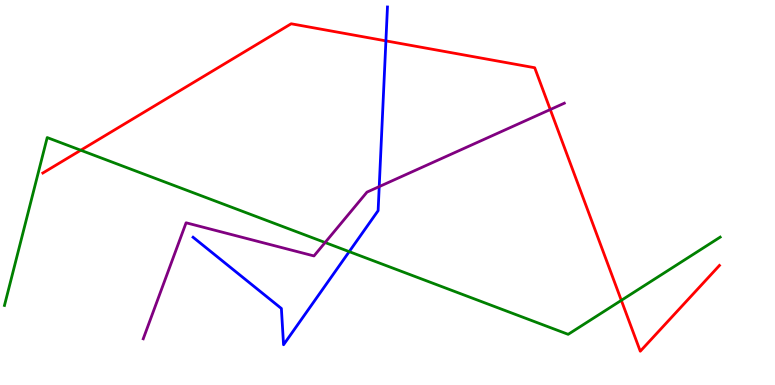[{'lines': ['blue', 'red'], 'intersections': [{'x': 4.98, 'y': 8.94}]}, {'lines': ['green', 'red'], 'intersections': [{'x': 1.04, 'y': 6.1}, {'x': 8.02, 'y': 2.2}]}, {'lines': ['purple', 'red'], 'intersections': [{'x': 7.1, 'y': 7.15}]}, {'lines': ['blue', 'green'], 'intersections': [{'x': 4.51, 'y': 3.46}]}, {'lines': ['blue', 'purple'], 'intersections': [{'x': 4.89, 'y': 5.15}]}, {'lines': ['green', 'purple'], 'intersections': [{'x': 4.19, 'y': 3.7}]}]